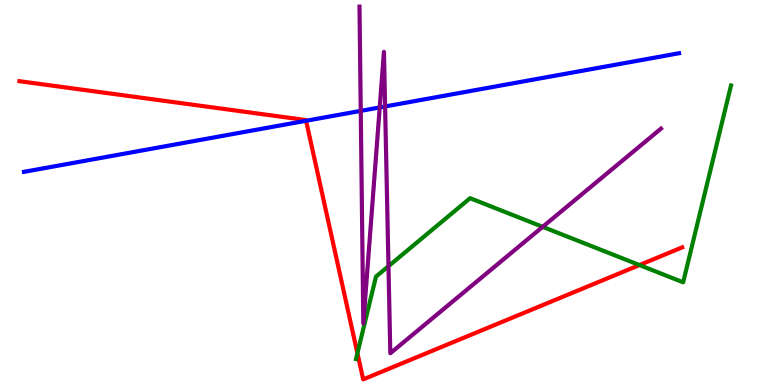[{'lines': ['blue', 'red'], 'intersections': [{'x': 3.95, 'y': 6.86}]}, {'lines': ['green', 'red'], 'intersections': [{'x': 4.61, 'y': 0.826}, {'x': 8.25, 'y': 3.12}]}, {'lines': ['purple', 'red'], 'intersections': []}, {'lines': ['blue', 'green'], 'intersections': []}, {'lines': ['blue', 'purple'], 'intersections': [{'x': 4.65, 'y': 7.12}, {'x': 4.9, 'y': 7.21}, {'x': 4.97, 'y': 7.23}]}, {'lines': ['green', 'purple'], 'intersections': [{'x': 5.01, 'y': 3.09}, {'x': 7.0, 'y': 4.11}]}]